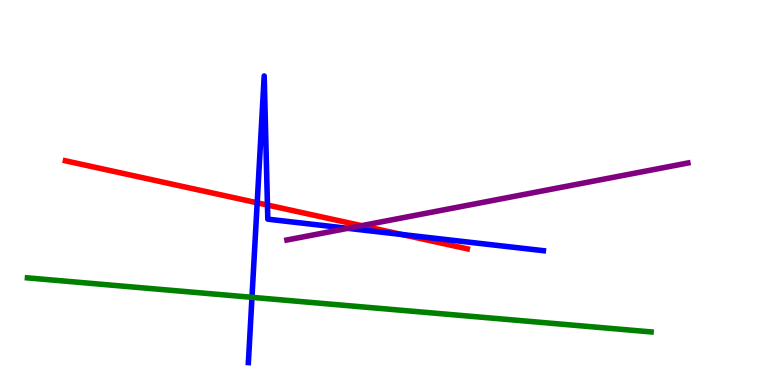[{'lines': ['blue', 'red'], 'intersections': [{'x': 3.32, 'y': 4.73}, {'x': 3.45, 'y': 4.67}, {'x': 5.19, 'y': 3.91}]}, {'lines': ['green', 'red'], 'intersections': []}, {'lines': ['purple', 'red'], 'intersections': [{'x': 4.67, 'y': 4.14}]}, {'lines': ['blue', 'green'], 'intersections': [{'x': 3.25, 'y': 2.28}]}, {'lines': ['blue', 'purple'], 'intersections': [{'x': 4.49, 'y': 4.07}]}, {'lines': ['green', 'purple'], 'intersections': []}]